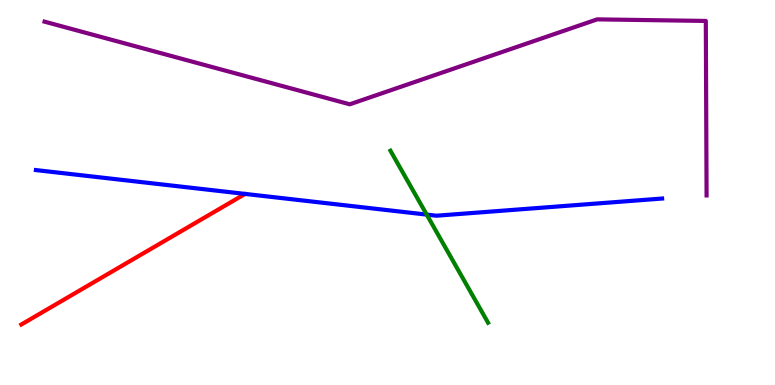[{'lines': ['blue', 'red'], 'intersections': []}, {'lines': ['green', 'red'], 'intersections': []}, {'lines': ['purple', 'red'], 'intersections': []}, {'lines': ['blue', 'green'], 'intersections': [{'x': 5.51, 'y': 4.43}]}, {'lines': ['blue', 'purple'], 'intersections': []}, {'lines': ['green', 'purple'], 'intersections': []}]